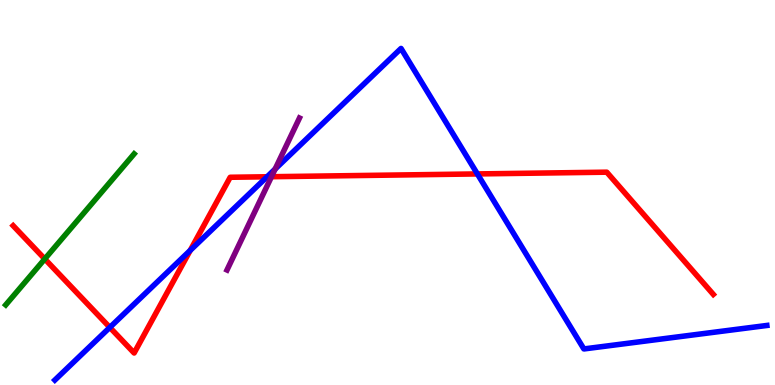[{'lines': ['blue', 'red'], 'intersections': [{'x': 1.42, 'y': 1.5}, {'x': 2.45, 'y': 3.5}, {'x': 3.45, 'y': 5.41}, {'x': 6.16, 'y': 5.48}]}, {'lines': ['green', 'red'], 'intersections': [{'x': 0.578, 'y': 3.27}]}, {'lines': ['purple', 'red'], 'intersections': [{'x': 3.5, 'y': 5.41}]}, {'lines': ['blue', 'green'], 'intersections': []}, {'lines': ['blue', 'purple'], 'intersections': [{'x': 3.55, 'y': 5.61}]}, {'lines': ['green', 'purple'], 'intersections': []}]